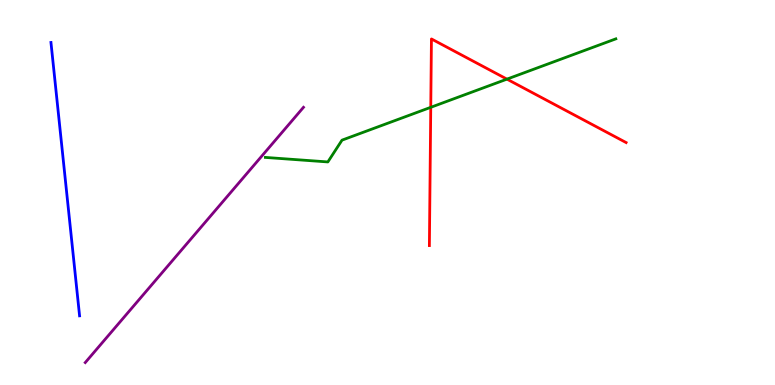[{'lines': ['blue', 'red'], 'intersections': []}, {'lines': ['green', 'red'], 'intersections': [{'x': 5.56, 'y': 7.21}, {'x': 6.54, 'y': 7.94}]}, {'lines': ['purple', 'red'], 'intersections': []}, {'lines': ['blue', 'green'], 'intersections': []}, {'lines': ['blue', 'purple'], 'intersections': []}, {'lines': ['green', 'purple'], 'intersections': []}]